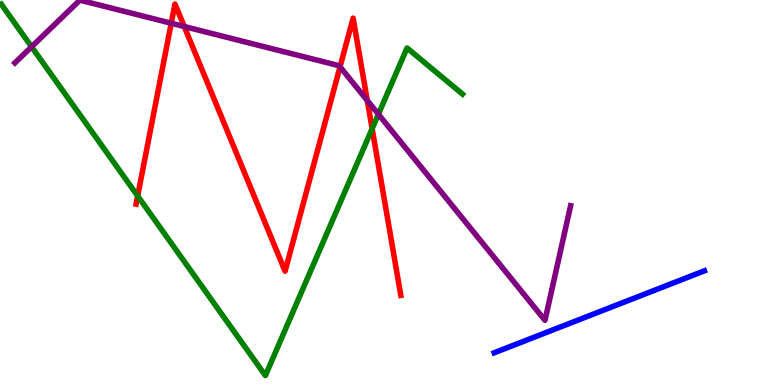[{'lines': ['blue', 'red'], 'intersections': []}, {'lines': ['green', 'red'], 'intersections': [{'x': 1.78, 'y': 4.91}, {'x': 4.8, 'y': 6.66}]}, {'lines': ['purple', 'red'], 'intersections': [{'x': 2.21, 'y': 9.4}, {'x': 2.38, 'y': 9.31}, {'x': 4.39, 'y': 8.26}, {'x': 4.74, 'y': 7.39}]}, {'lines': ['blue', 'green'], 'intersections': []}, {'lines': ['blue', 'purple'], 'intersections': []}, {'lines': ['green', 'purple'], 'intersections': [{'x': 0.407, 'y': 8.78}, {'x': 4.88, 'y': 7.03}]}]